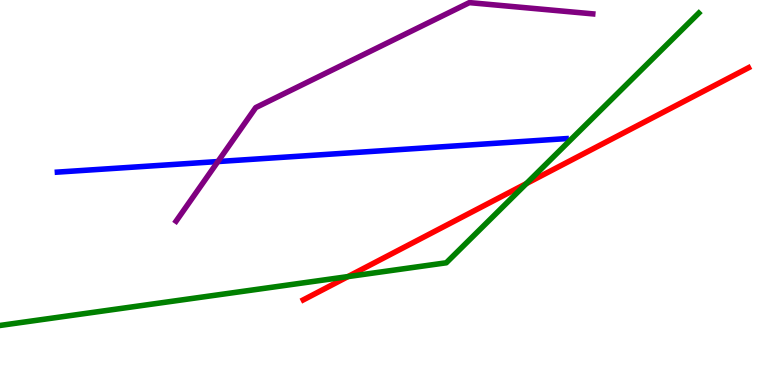[{'lines': ['blue', 'red'], 'intersections': []}, {'lines': ['green', 'red'], 'intersections': [{'x': 4.49, 'y': 2.82}, {'x': 6.79, 'y': 5.23}]}, {'lines': ['purple', 'red'], 'intersections': []}, {'lines': ['blue', 'green'], 'intersections': []}, {'lines': ['blue', 'purple'], 'intersections': [{'x': 2.81, 'y': 5.8}]}, {'lines': ['green', 'purple'], 'intersections': []}]